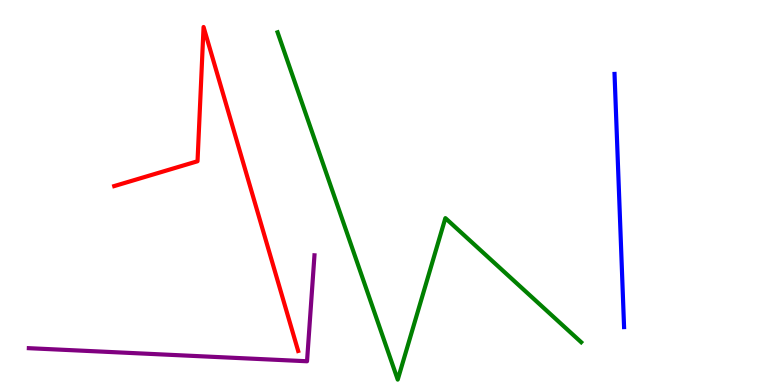[{'lines': ['blue', 'red'], 'intersections': []}, {'lines': ['green', 'red'], 'intersections': []}, {'lines': ['purple', 'red'], 'intersections': []}, {'lines': ['blue', 'green'], 'intersections': []}, {'lines': ['blue', 'purple'], 'intersections': []}, {'lines': ['green', 'purple'], 'intersections': []}]